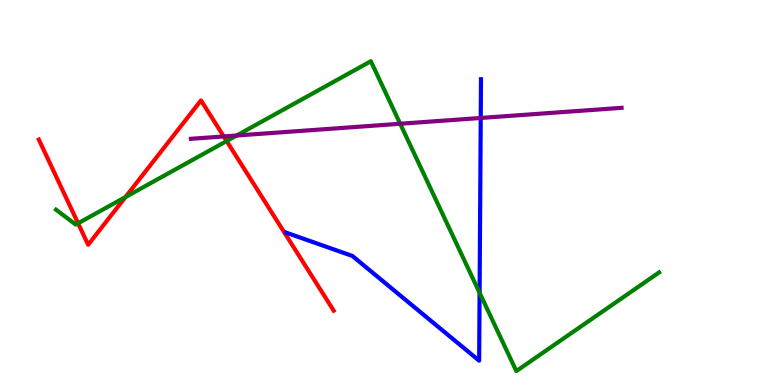[{'lines': ['blue', 'red'], 'intersections': []}, {'lines': ['green', 'red'], 'intersections': [{'x': 1.01, 'y': 4.2}, {'x': 1.62, 'y': 4.88}, {'x': 2.92, 'y': 6.34}]}, {'lines': ['purple', 'red'], 'intersections': [{'x': 2.89, 'y': 6.46}]}, {'lines': ['blue', 'green'], 'intersections': [{'x': 6.19, 'y': 2.39}]}, {'lines': ['blue', 'purple'], 'intersections': [{'x': 6.2, 'y': 6.94}]}, {'lines': ['green', 'purple'], 'intersections': [{'x': 3.05, 'y': 6.48}, {'x': 5.16, 'y': 6.79}]}]